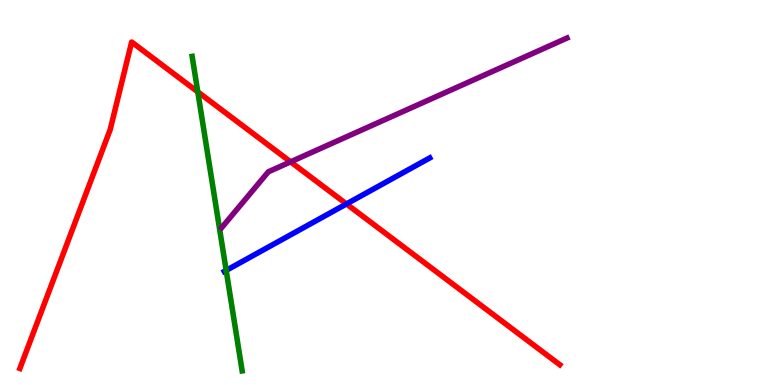[{'lines': ['blue', 'red'], 'intersections': [{'x': 4.47, 'y': 4.7}]}, {'lines': ['green', 'red'], 'intersections': [{'x': 2.55, 'y': 7.61}]}, {'lines': ['purple', 'red'], 'intersections': [{'x': 3.75, 'y': 5.8}]}, {'lines': ['blue', 'green'], 'intersections': [{'x': 2.92, 'y': 2.98}]}, {'lines': ['blue', 'purple'], 'intersections': []}, {'lines': ['green', 'purple'], 'intersections': []}]